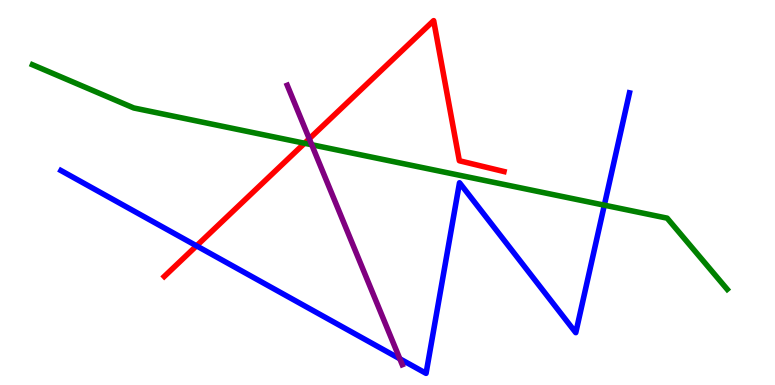[{'lines': ['blue', 'red'], 'intersections': [{'x': 2.54, 'y': 3.61}]}, {'lines': ['green', 'red'], 'intersections': [{'x': 3.93, 'y': 6.28}]}, {'lines': ['purple', 'red'], 'intersections': [{'x': 3.99, 'y': 6.4}]}, {'lines': ['blue', 'green'], 'intersections': [{'x': 7.8, 'y': 4.67}]}, {'lines': ['blue', 'purple'], 'intersections': [{'x': 5.16, 'y': 0.681}]}, {'lines': ['green', 'purple'], 'intersections': [{'x': 4.02, 'y': 6.24}]}]